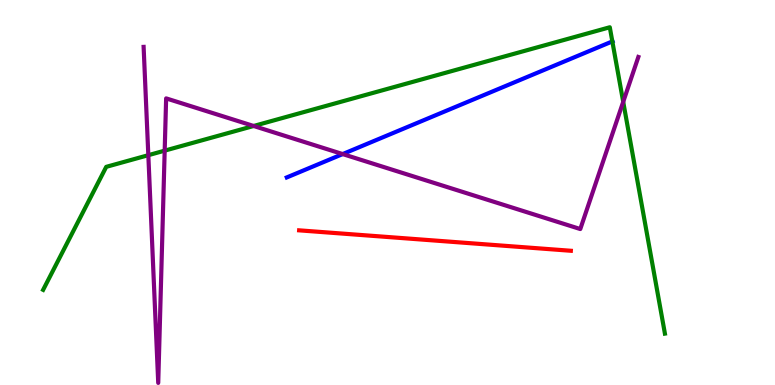[{'lines': ['blue', 'red'], 'intersections': []}, {'lines': ['green', 'red'], 'intersections': []}, {'lines': ['purple', 'red'], 'intersections': []}, {'lines': ['blue', 'green'], 'intersections': [{'x': 7.9, 'y': 8.92}]}, {'lines': ['blue', 'purple'], 'intersections': [{'x': 4.42, 'y': 6.0}]}, {'lines': ['green', 'purple'], 'intersections': [{'x': 1.91, 'y': 5.97}, {'x': 2.12, 'y': 6.09}, {'x': 3.27, 'y': 6.73}, {'x': 8.04, 'y': 7.35}]}]